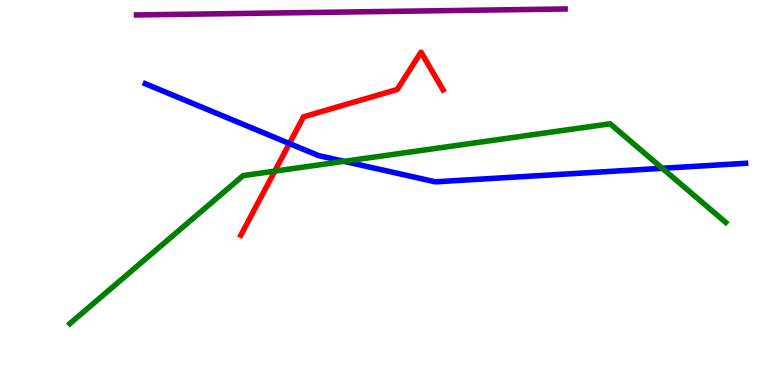[{'lines': ['blue', 'red'], 'intersections': [{'x': 3.73, 'y': 6.27}]}, {'lines': ['green', 'red'], 'intersections': [{'x': 3.55, 'y': 5.56}]}, {'lines': ['purple', 'red'], 'intersections': []}, {'lines': ['blue', 'green'], 'intersections': [{'x': 4.44, 'y': 5.81}, {'x': 8.55, 'y': 5.63}]}, {'lines': ['blue', 'purple'], 'intersections': []}, {'lines': ['green', 'purple'], 'intersections': []}]